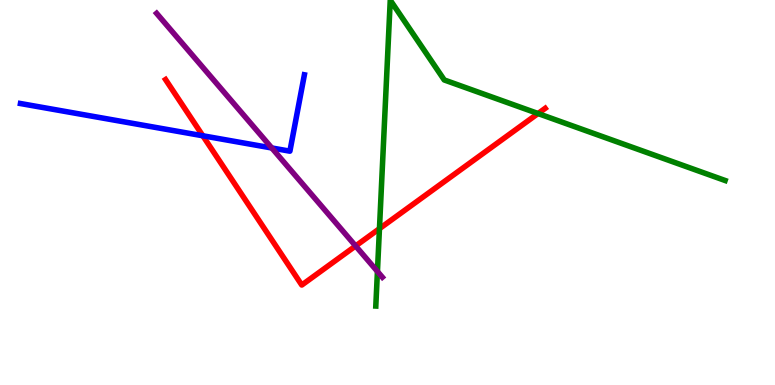[{'lines': ['blue', 'red'], 'intersections': [{'x': 2.62, 'y': 6.47}]}, {'lines': ['green', 'red'], 'intersections': [{'x': 4.9, 'y': 4.06}, {'x': 6.94, 'y': 7.05}]}, {'lines': ['purple', 'red'], 'intersections': [{'x': 4.59, 'y': 3.61}]}, {'lines': ['blue', 'green'], 'intersections': []}, {'lines': ['blue', 'purple'], 'intersections': [{'x': 3.51, 'y': 6.16}]}, {'lines': ['green', 'purple'], 'intersections': [{'x': 4.87, 'y': 2.95}]}]